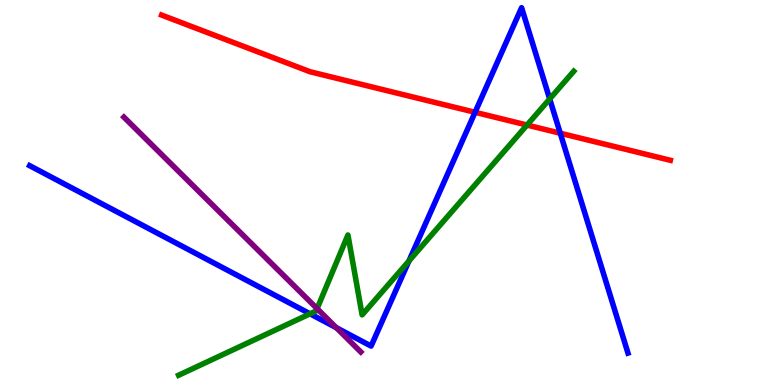[{'lines': ['blue', 'red'], 'intersections': [{'x': 6.13, 'y': 7.08}, {'x': 7.23, 'y': 6.54}]}, {'lines': ['green', 'red'], 'intersections': [{'x': 6.8, 'y': 6.75}]}, {'lines': ['purple', 'red'], 'intersections': []}, {'lines': ['blue', 'green'], 'intersections': [{'x': 4.0, 'y': 1.85}, {'x': 5.28, 'y': 3.22}, {'x': 7.09, 'y': 7.43}]}, {'lines': ['blue', 'purple'], 'intersections': [{'x': 4.34, 'y': 1.49}]}, {'lines': ['green', 'purple'], 'intersections': [{'x': 4.09, 'y': 1.98}]}]